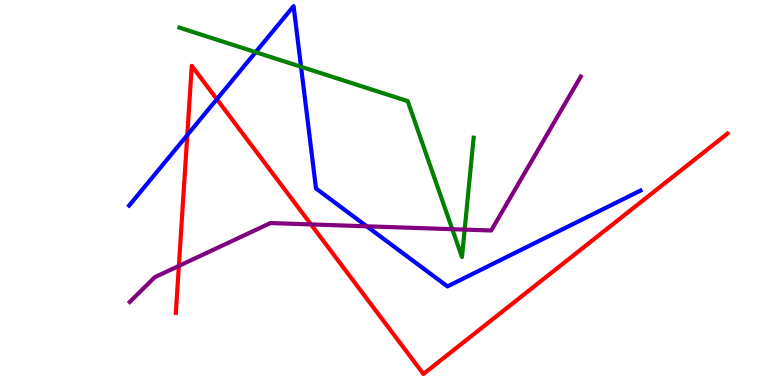[{'lines': ['blue', 'red'], 'intersections': [{'x': 2.42, 'y': 6.49}, {'x': 2.8, 'y': 7.42}]}, {'lines': ['green', 'red'], 'intersections': []}, {'lines': ['purple', 'red'], 'intersections': [{'x': 2.31, 'y': 3.09}, {'x': 4.01, 'y': 4.17}]}, {'lines': ['blue', 'green'], 'intersections': [{'x': 3.3, 'y': 8.65}, {'x': 3.88, 'y': 8.27}]}, {'lines': ['blue', 'purple'], 'intersections': [{'x': 4.73, 'y': 4.12}]}, {'lines': ['green', 'purple'], 'intersections': [{'x': 5.84, 'y': 4.05}, {'x': 6.0, 'y': 4.04}]}]